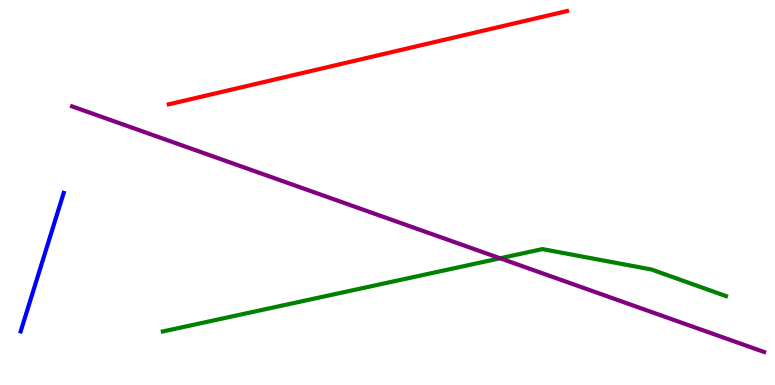[{'lines': ['blue', 'red'], 'intersections': []}, {'lines': ['green', 'red'], 'intersections': []}, {'lines': ['purple', 'red'], 'intersections': []}, {'lines': ['blue', 'green'], 'intersections': []}, {'lines': ['blue', 'purple'], 'intersections': []}, {'lines': ['green', 'purple'], 'intersections': [{'x': 6.45, 'y': 3.29}]}]